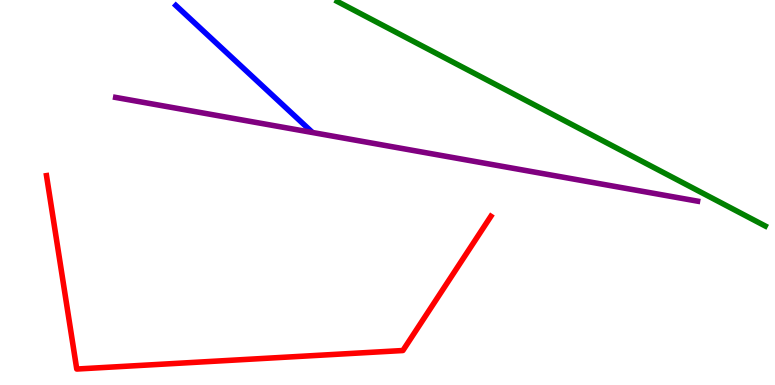[{'lines': ['blue', 'red'], 'intersections': []}, {'lines': ['green', 'red'], 'intersections': []}, {'lines': ['purple', 'red'], 'intersections': []}, {'lines': ['blue', 'green'], 'intersections': []}, {'lines': ['blue', 'purple'], 'intersections': []}, {'lines': ['green', 'purple'], 'intersections': []}]